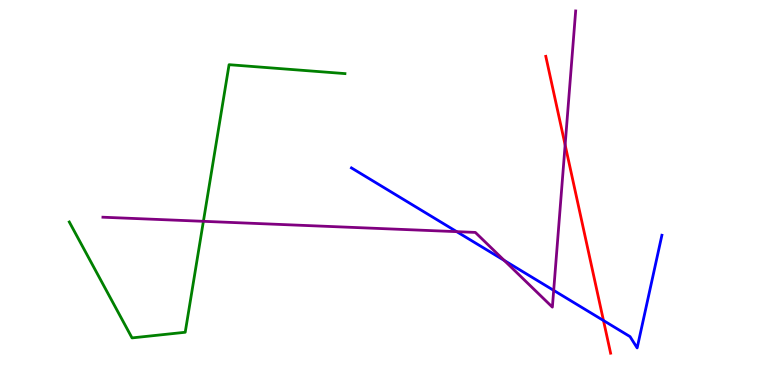[{'lines': ['blue', 'red'], 'intersections': [{'x': 7.79, 'y': 1.67}]}, {'lines': ['green', 'red'], 'intersections': []}, {'lines': ['purple', 'red'], 'intersections': [{'x': 7.29, 'y': 6.24}]}, {'lines': ['blue', 'green'], 'intersections': []}, {'lines': ['blue', 'purple'], 'intersections': [{'x': 5.89, 'y': 3.98}, {'x': 6.51, 'y': 3.24}, {'x': 7.14, 'y': 2.46}]}, {'lines': ['green', 'purple'], 'intersections': [{'x': 2.62, 'y': 4.25}]}]